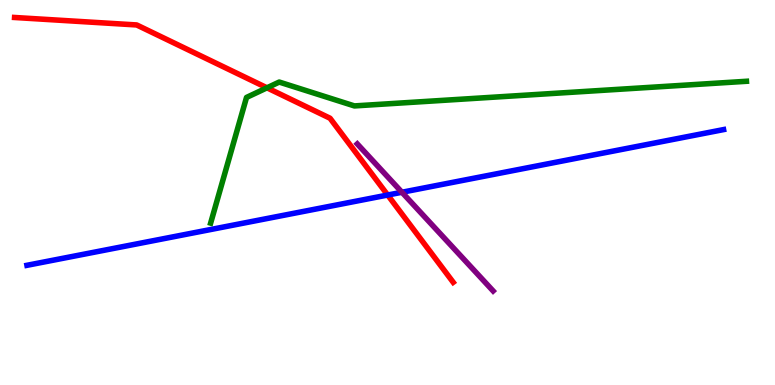[{'lines': ['blue', 'red'], 'intersections': [{'x': 5.0, 'y': 4.93}]}, {'lines': ['green', 'red'], 'intersections': [{'x': 3.44, 'y': 7.72}]}, {'lines': ['purple', 'red'], 'intersections': []}, {'lines': ['blue', 'green'], 'intersections': []}, {'lines': ['blue', 'purple'], 'intersections': [{'x': 5.19, 'y': 5.01}]}, {'lines': ['green', 'purple'], 'intersections': []}]